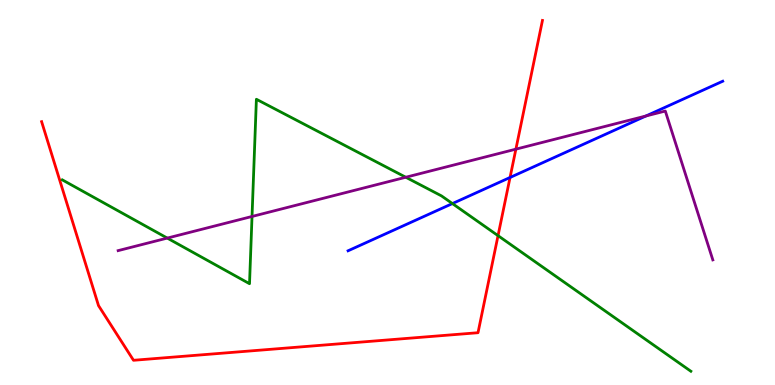[{'lines': ['blue', 'red'], 'intersections': [{'x': 6.58, 'y': 5.39}]}, {'lines': ['green', 'red'], 'intersections': [{'x': 6.43, 'y': 3.88}]}, {'lines': ['purple', 'red'], 'intersections': [{'x': 6.66, 'y': 6.13}]}, {'lines': ['blue', 'green'], 'intersections': [{'x': 5.84, 'y': 4.71}]}, {'lines': ['blue', 'purple'], 'intersections': [{'x': 8.33, 'y': 6.99}]}, {'lines': ['green', 'purple'], 'intersections': [{'x': 2.16, 'y': 3.82}, {'x': 3.25, 'y': 4.38}, {'x': 5.24, 'y': 5.4}]}]